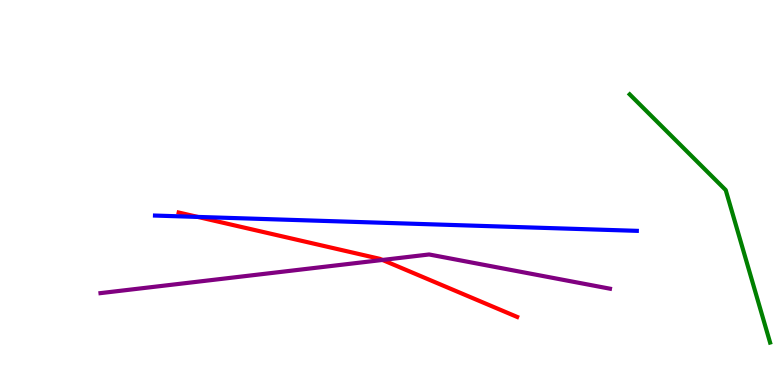[{'lines': ['blue', 'red'], 'intersections': [{'x': 2.55, 'y': 4.37}]}, {'lines': ['green', 'red'], 'intersections': []}, {'lines': ['purple', 'red'], 'intersections': [{'x': 4.94, 'y': 3.25}]}, {'lines': ['blue', 'green'], 'intersections': []}, {'lines': ['blue', 'purple'], 'intersections': []}, {'lines': ['green', 'purple'], 'intersections': []}]